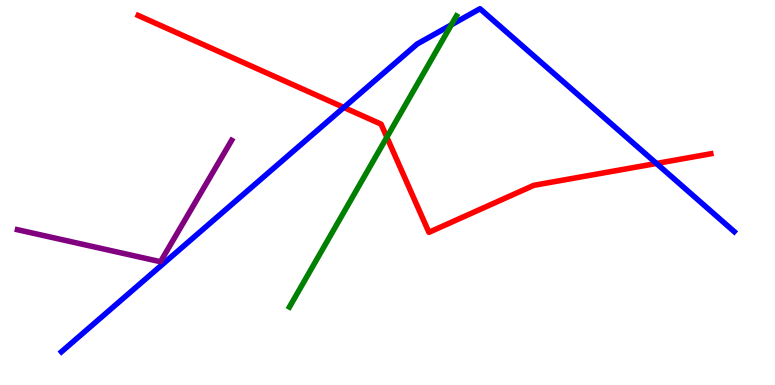[{'lines': ['blue', 'red'], 'intersections': [{'x': 4.44, 'y': 7.21}, {'x': 8.47, 'y': 5.75}]}, {'lines': ['green', 'red'], 'intersections': [{'x': 4.99, 'y': 6.44}]}, {'lines': ['purple', 'red'], 'intersections': []}, {'lines': ['blue', 'green'], 'intersections': [{'x': 5.82, 'y': 9.36}]}, {'lines': ['blue', 'purple'], 'intersections': []}, {'lines': ['green', 'purple'], 'intersections': []}]